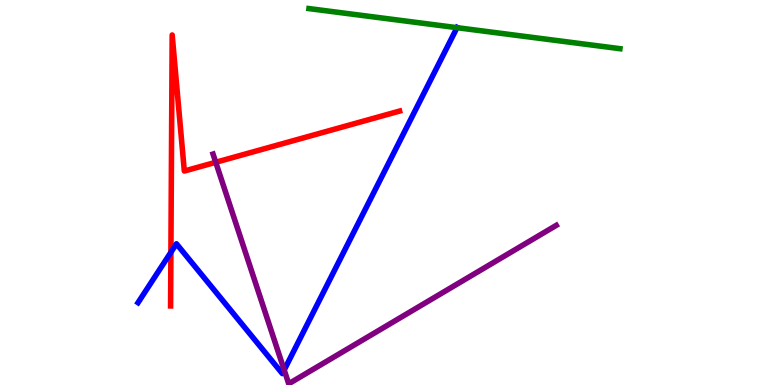[{'lines': ['blue', 'red'], 'intersections': [{'x': 2.21, 'y': 3.45}]}, {'lines': ['green', 'red'], 'intersections': []}, {'lines': ['purple', 'red'], 'intersections': [{'x': 2.78, 'y': 5.78}]}, {'lines': ['blue', 'green'], 'intersections': [{'x': 5.9, 'y': 9.28}]}, {'lines': ['blue', 'purple'], 'intersections': [{'x': 3.67, 'y': 0.389}]}, {'lines': ['green', 'purple'], 'intersections': []}]